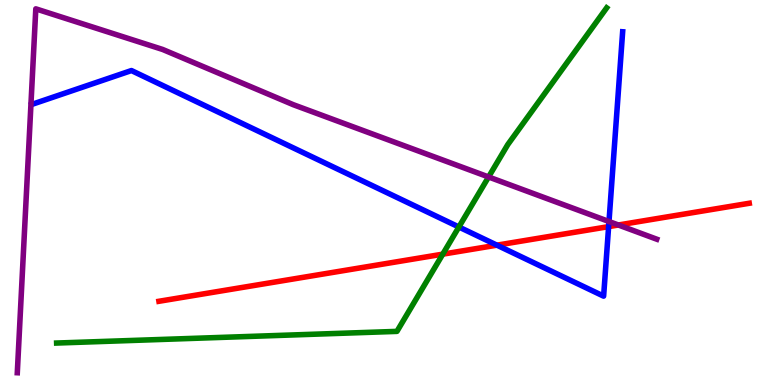[{'lines': ['blue', 'red'], 'intersections': [{'x': 6.41, 'y': 3.63}, {'x': 7.85, 'y': 4.11}]}, {'lines': ['green', 'red'], 'intersections': [{'x': 5.71, 'y': 3.4}]}, {'lines': ['purple', 'red'], 'intersections': [{'x': 7.98, 'y': 4.16}]}, {'lines': ['blue', 'green'], 'intersections': [{'x': 5.92, 'y': 4.1}]}, {'lines': ['blue', 'purple'], 'intersections': [{'x': 7.86, 'y': 4.25}]}, {'lines': ['green', 'purple'], 'intersections': [{'x': 6.3, 'y': 5.4}]}]